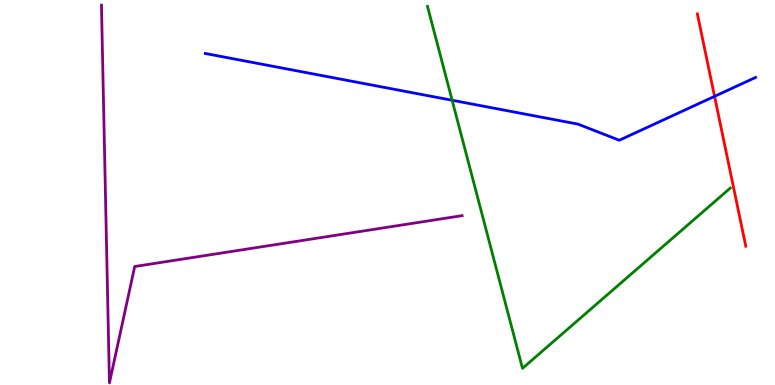[{'lines': ['blue', 'red'], 'intersections': [{'x': 9.22, 'y': 7.5}]}, {'lines': ['green', 'red'], 'intersections': []}, {'lines': ['purple', 'red'], 'intersections': []}, {'lines': ['blue', 'green'], 'intersections': [{'x': 5.83, 'y': 7.4}]}, {'lines': ['blue', 'purple'], 'intersections': []}, {'lines': ['green', 'purple'], 'intersections': []}]